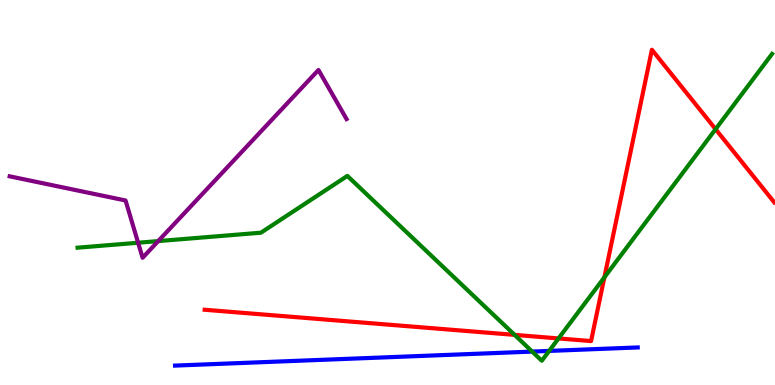[{'lines': ['blue', 'red'], 'intersections': []}, {'lines': ['green', 'red'], 'intersections': [{'x': 6.64, 'y': 1.3}, {'x': 7.21, 'y': 1.21}, {'x': 7.8, 'y': 2.8}, {'x': 9.23, 'y': 6.64}]}, {'lines': ['purple', 'red'], 'intersections': []}, {'lines': ['blue', 'green'], 'intersections': [{'x': 6.87, 'y': 0.868}, {'x': 7.09, 'y': 0.885}]}, {'lines': ['blue', 'purple'], 'intersections': []}, {'lines': ['green', 'purple'], 'intersections': [{'x': 1.78, 'y': 3.7}, {'x': 2.04, 'y': 3.74}]}]